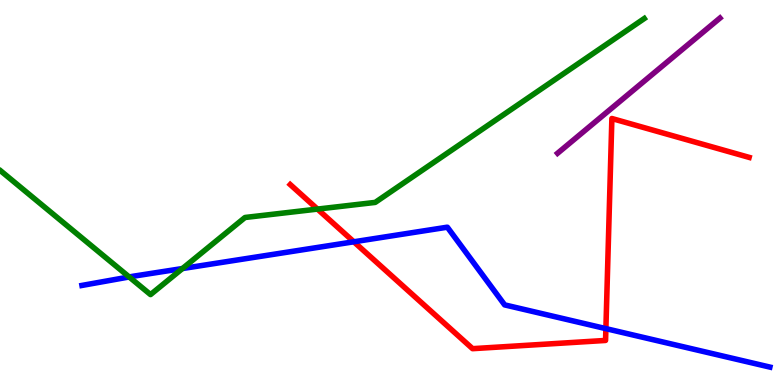[{'lines': ['blue', 'red'], 'intersections': [{'x': 4.57, 'y': 3.72}, {'x': 7.82, 'y': 1.46}]}, {'lines': ['green', 'red'], 'intersections': [{'x': 4.1, 'y': 4.57}]}, {'lines': ['purple', 'red'], 'intersections': []}, {'lines': ['blue', 'green'], 'intersections': [{'x': 1.67, 'y': 2.81}, {'x': 2.35, 'y': 3.02}]}, {'lines': ['blue', 'purple'], 'intersections': []}, {'lines': ['green', 'purple'], 'intersections': []}]